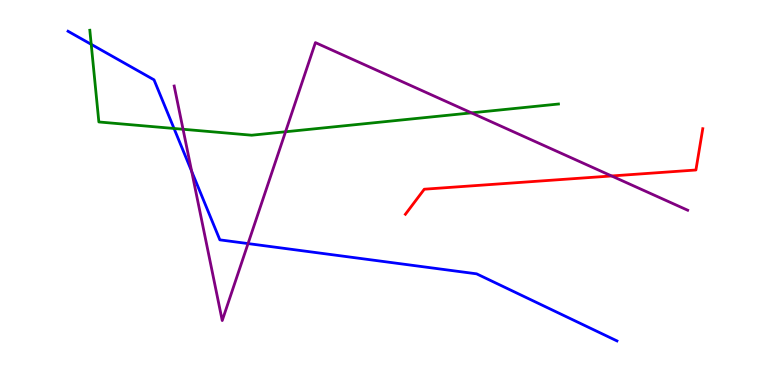[{'lines': ['blue', 'red'], 'intersections': []}, {'lines': ['green', 'red'], 'intersections': []}, {'lines': ['purple', 'red'], 'intersections': [{'x': 7.89, 'y': 5.43}]}, {'lines': ['blue', 'green'], 'intersections': [{'x': 1.18, 'y': 8.85}, {'x': 2.25, 'y': 6.66}]}, {'lines': ['blue', 'purple'], 'intersections': [{'x': 2.47, 'y': 5.55}, {'x': 3.2, 'y': 3.67}]}, {'lines': ['green', 'purple'], 'intersections': [{'x': 2.36, 'y': 6.64}, {'x': 3.68, 'y': 6.58}, {'x': 6.08, 'y': 7.07}]}]